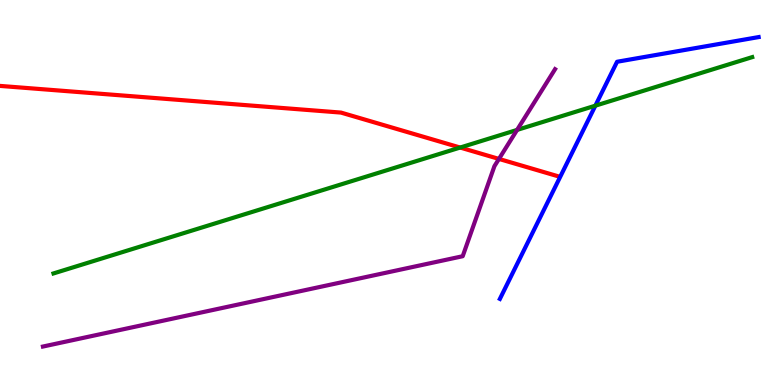[{'lines': ['blue', 'red'], 'intersections': []}, {'lines': ['green', 'red'], 'intersections': [{'x': 5.94, 'y': 6.17}]}, {'lines': ['purple', 'red'], 'intersections': [{'x': 6.44, 'y': 5.87}]}, {'lines': ['blue', 'green'], 'intersections': [{'x': 7.68, 'y': 7.25}]}, {'lines': ['blue', 'purple'], 'intersections': []}, {'lines': ['green', 'purple'], 'intersections': [{'x': 6.67, 'y': 6.63}]}]